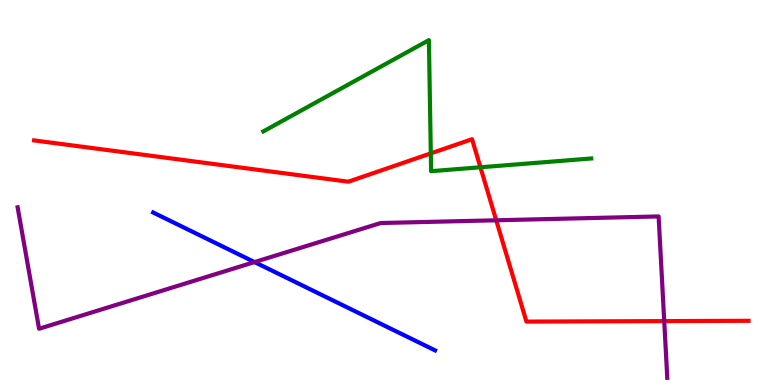[{'lines': ['blue', 'red'], 'intersections': []}, {'lines': ['green', 'red'], 'intersections': [{'x': 5.56, 'y': 6.02}, {'x': 6.2, 'y': 5.66}]}, {'lines': ['purple', 'red'], 'intersections': [{'x': 6.4, 'y': 4.28}, {'x': 8.57, 'y': 1.66}]}, {'lines': ['blue', 'green'], 'intersections': []}, {'lines': ['blue', 'purple'], 'intersections': [{'x': 3.28, 'y': 3.19}]}, {'lines': ['green', 'purple'], 'intersections': []}]